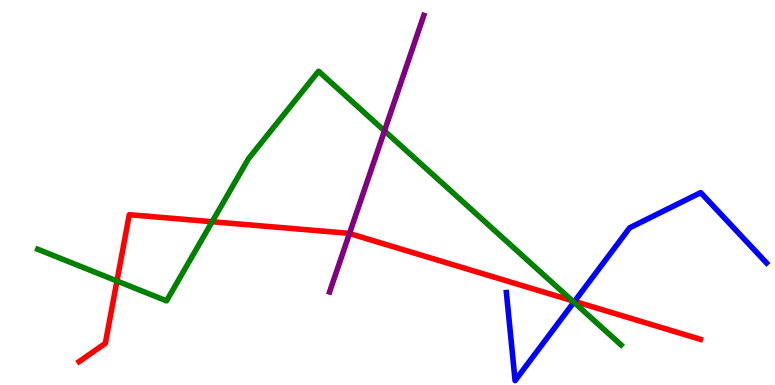[{'lines': ['blue', 'red'], 'intersections': [{'x': 7.41, 'y': 2.17}]}, {'lines': ['green', 'red'], 'intersections': [{'x': 1.51, 'y': 2.7}, {'x': 2.74, 'y': 4.24}, {'x': 7.38, 'y': 2.19}]}, {'lines': ['purple', 'red'], 'intersections': [{'x': 4.51, 'y': 3.93}]}, {'lines': ['blue', 'green'], 'intersections': [{'x': 7.4, 'y': 2.15}]}, {'lines': ['blue', 'purple'], 'intersections': []}, {'lines': ['green', 'purple'], 'intersections': [{'x': 4.96, 'y': 6.6}]}]